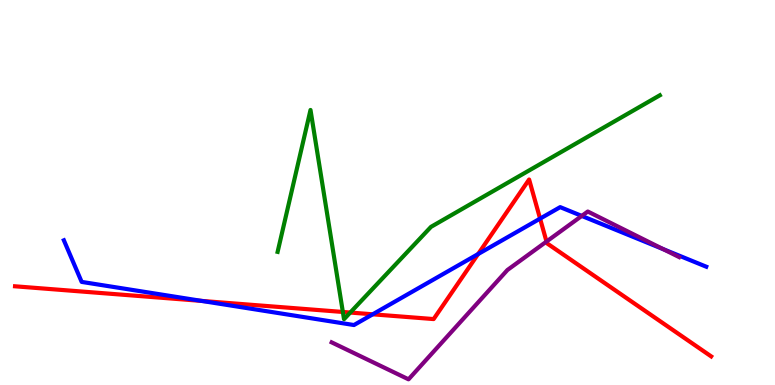[{'lines': ['blue', 'red'], 'intersections': [{'x': 2.6, 'y': 2.18}, {'x': 4.81, 'y': 1.84}, {'x': 6.17, 'y': 3.4}, {'x': 6.97, 'y': 4.32}]}, {'lines': ['green', 'red'], 'intersections': [{'x': 4.42, 'y': 1.9}, {'x': 4.52, 'y': 1.88}]}, {'lines': ['purple', 'red'], 'intersections': [{'x': 7.05, 'y': 3.73}]}, {'lines': ['blue', 'green'], 'intersections': []}, {'lines': ['blue', 'purple'], 'intersections': [{'x': 7.51, 'y': 4.39}, {'x': 8.56, 'y': 3.53}]}, {'lines': ['green', 'purple'], 'intersections': []}]